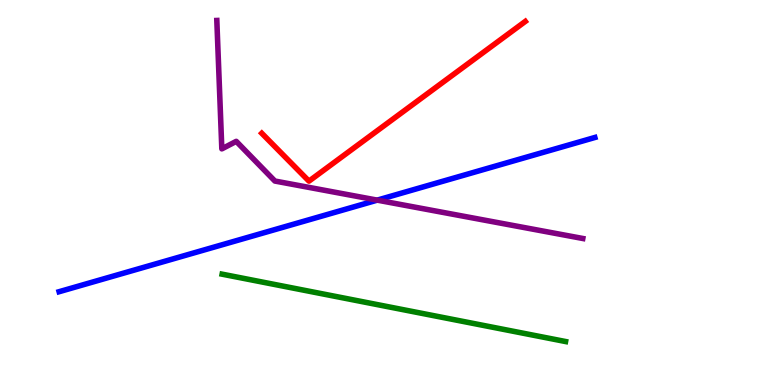[{'lines': ['blue', 'red'], 'intersections': []}, {'lines': ['green', 'red'], 'intersections': []}, {'lines': ['purple', 'red'], 'intersections': []}, {'lines': ['blue', 'green'], 'intersections': []}, {'lines': ['blue', 'purple'], 'intersections': [{'x': 4.87, 'y': 4.8}]}, {'lines': ['green', 'purple'], 'intersections': []}]